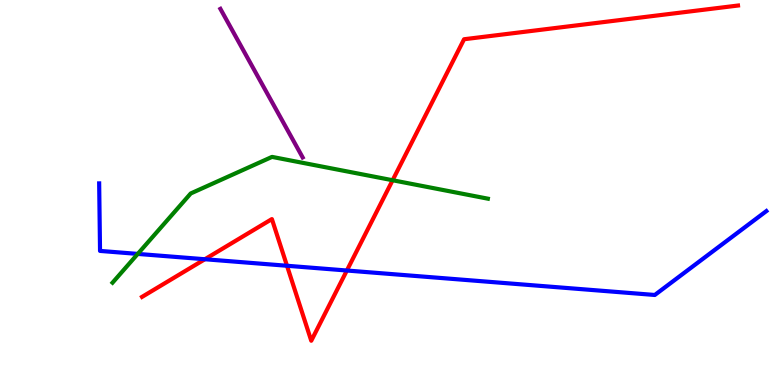[{'lines': ['blue', 'red'], 'intersections': [{'x': 2.64, 'y': 3.27}, {'x': 3.7, 'y': 3.1}, {'x': 4.48, 'y': 2.97}]}, {'lines': ['green', 'red'], 'intersections': [{'x': 5.07, 'y': 5.32}]}, {'lines': ['purple', 'red'], 'intersections': []}, {'lines': ['blue', 'green'], 'intersections': [{'x': 1.78, 'y': 3.4}]}, {'lines': ['blue', 'purple'], 'intersections': []}, {'lines': ['green', 'purple'], 'intersections': []}]